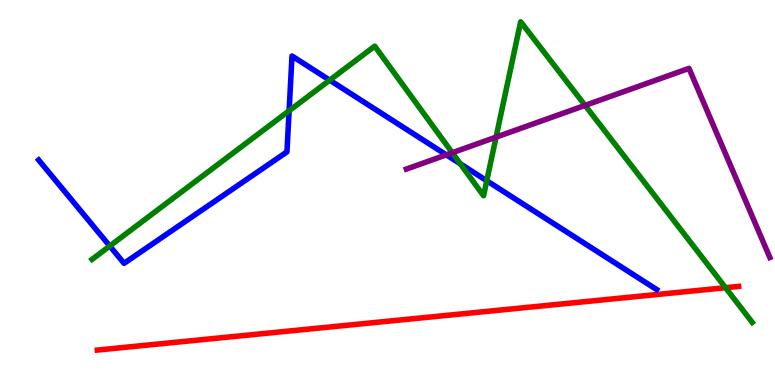[{'lines': ['blue', 'red'], 'intersections': []}, {'lines': ['green', 'red'], 'intersections': [{'x': 9.36, 'y': 2.53}]}, {'lines': ['purple', 'red'], 'intersections': []}, {'lines': ['blue', 'green'], 'intersections': [{'x': 1.42, 'y': 3.61}, {'x': 3.73, 'y': 7.12}, {'x': 4.25, 'y': 7.92}, {'x': 5.94, 'y': 5.75}, {'x': 6.28, 'y': 5.31}]}, {'lines': ['blue', 'purple'], 'intersections': [{'x': 5.76, 'y': 5.98}]}, {'lines': ['green', 'purple'], 'intersections': [{'x': 5.84, 'y': 6.03}, {'x': 6.4, 'y': 6.44}, {'x': 7.55, 'y': 7.26}]}]